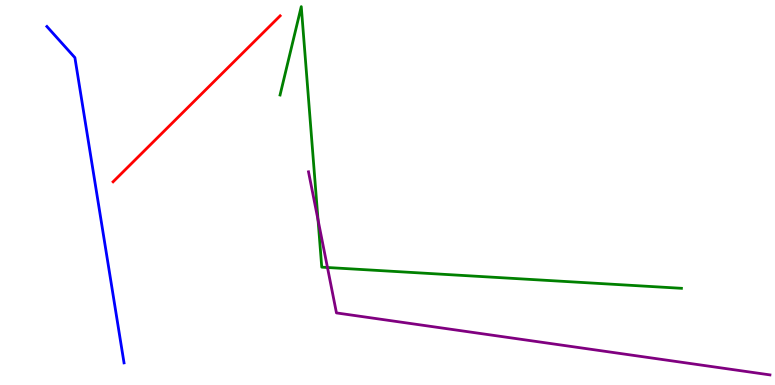[{'lines': ['blue', 'red'], 'intersections': []}, {'lines': ['green', 'red'], 'intersections': []}, {'lines': ['purple', 'red'], 'intersections': []}, {'lines': ['blue', 'green'], 'intersections': []}, {'lines': ['blue', 'purple'], 'intersections': []}, {'lines': ['green', 'purple'], 'intersections': [{'x': 4.1, 'y': 4.29}, {'x': 4.23, 'y': 3.05}]}]